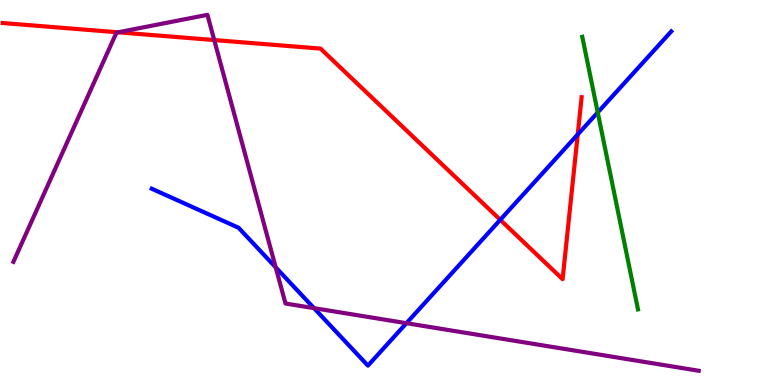[{'lines': ['blue', 'red'], 'intersections': [{'x': 6.46, 'y': 4.29}, {'x': 7.45, 'y': 6.51}]}, {'lines': ['green', 'red'], 'intersections': []}, {'lines': ['purple', 'red'], 'intersections': [{'x': 1.52, 'y': 9.16}, {'x': 2.76, 'y': 8.96}]}, {'lines': ['blue', 'green'], 'intersections': [{'x': 7.71, 'y': 7.08}]}, {'lines': ['blue', 'purple'], 'intersections': [{'x': 3.56, 'y': 3.06}, {'x': 4.05, 'y': 2.0}, {'x': 5.24, 'y': 1.61}]}, {'lines': ['green', 'purple'], 'intersections': []}]